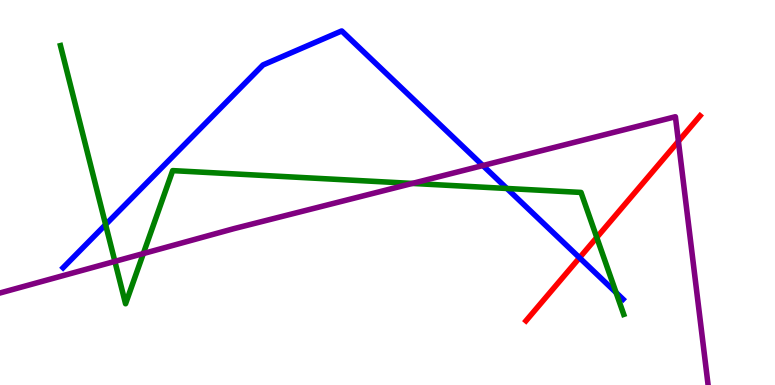[{'lines': ['blue', 'red'], 'intersections': [{'x': 7.48, 'y': 3.31}]}, {'lines': ['green', 'red'], 'intersections': [{'x': 7.7, 'y': 3.83}]}, {'lines': ['purple', 'red'], 'intersections': [{'x': 8.75, 'y': 6.33}]}, {'lines': ['blue', 'green'], 'intersections': [{'x': 1.36, 'y': 4.17}, {'x': 6.54, 'y': 5.1}, {'x': 7.95, 'y': 2.4}]}, {'lines': ['blue', 'purple'], 'intersections': [{'x': 6.23, 'y': 5.7}]}, {'lines': ['green', 'purple'], 'intersections': [{'x': 1.48, 'y': 3.21}, {'x': 1.85, 'y': 3.41}, {'x': 5.32, 'y': 5.24}]}]